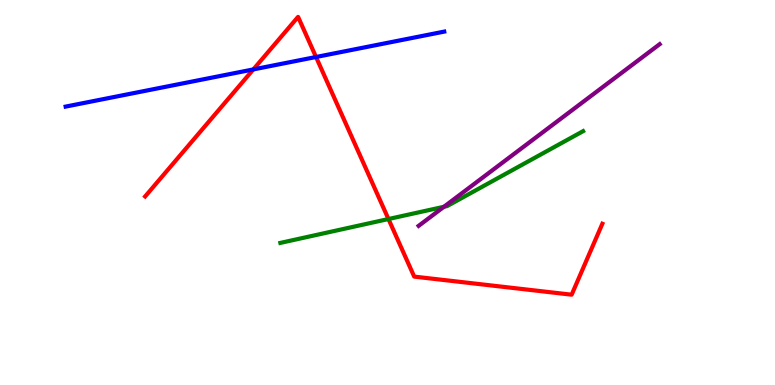[{'lines': ['blue', 'red'], 'intersections': [{'x': 3.27, 'y': 8.2}, {'x': 4.08, 'y': 8.52}]}, {'lines': ['green', 'red'], 'intersections': [{'x': 5.01, 'y': 4.31}]}, {'lines': ['purple', 'red'], 'intersections': []}, {'lines': ['blue', 'green'], 'intersections': []}, {'lines': ['blue', 'purple'], 'intersections': []}, {'lines': ['green', 'purple'], 'intersections': [{'x': 5.73, 'y': 4.63}]}]